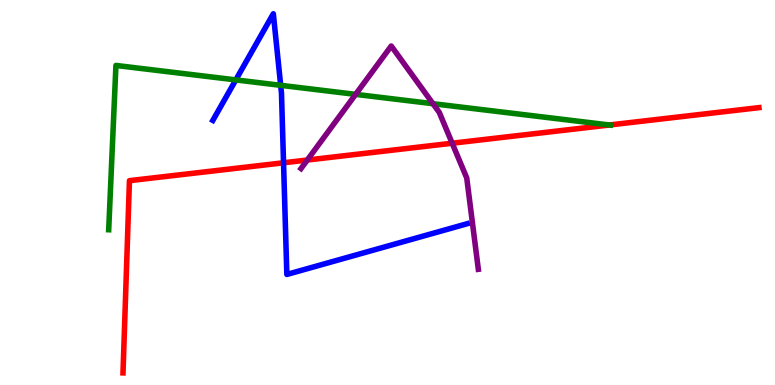[{'lines': ['blue', 'red'], 'intersections': [{'x': 3.66, 'y': 5.77}]}, {'lines': ['green', 'red'], 'intersections': [{'x': 7.86, 'y': 6.75}]}, {'lines': ['purple', 'red'], 'intersections': [{'x': 3.96, 'y': 5.84}, {'x': 5.83, 'y': 6.28}]}, {'lines': ['blue', 'green'], 'intersections': [{'x': 3.04, 'y': 7.92}, {'x': 3.62, 'y': 7.78}]}, {'lines': ['blue', 'purple'], 'intersections': []}, {'lines': ['green', 'purple'], 'intersections': [{'x': 4.59, 'y': 7.55}, {'x': 5.59, 'y': 7.31}]}]